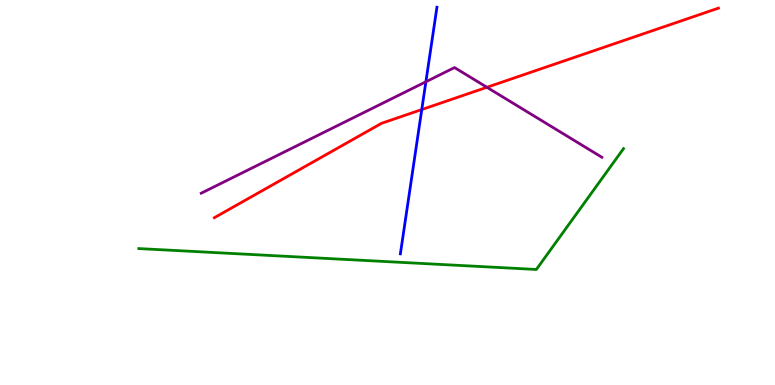[{'lines': ['blue', 'red'], 'intersections': [{'x': 5.44, 'y': 7.15}]}, {'lines': ['green', 'red'], 'intersections': []}, {'lines': ['purple', 'red'], 'intersections': [{'x': 6.28, 'y': 7.73}]}, {'lines': ['blue', 'green'], 'intersections': []}, {'lines': ['blue', 'purple'], 'intersections': [{'x': 5.5, 'y': 7.88}]}, {'lines': ['green', 'purple'], 'intersections': []}]